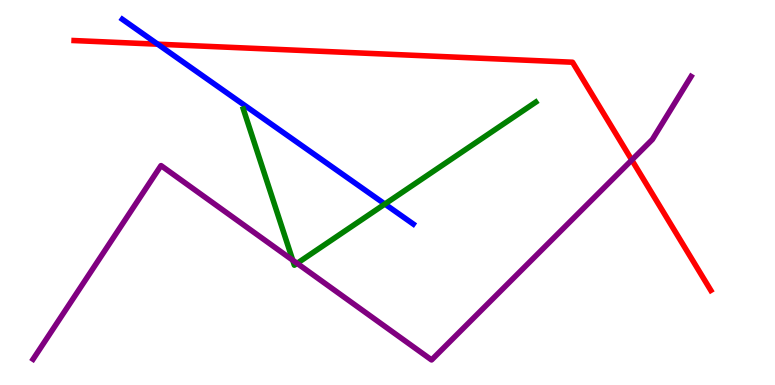[{'lines': ['blue', 'red'], 'intersections': [{'x': 2.04, 'y': 8.85}]}, {'lines': ['green', 'red'], 'intersections': []}, {'lines': ['purple', 'red'], 'intersections': [{'x': 8.15, 'y': 5.84}]}, {'lines': ['blue', 'green'], 'intersections': [{'x': 4.97, 'y': 4.7}]}, {'lines': ['blue', 'purple'], 'intersections': []}, {'lines': ['green', 'purple'], 'intersections': [{'x': 3.78, 'y': 3.24}, {'x': 3.83, 'y': 3.16}]}]